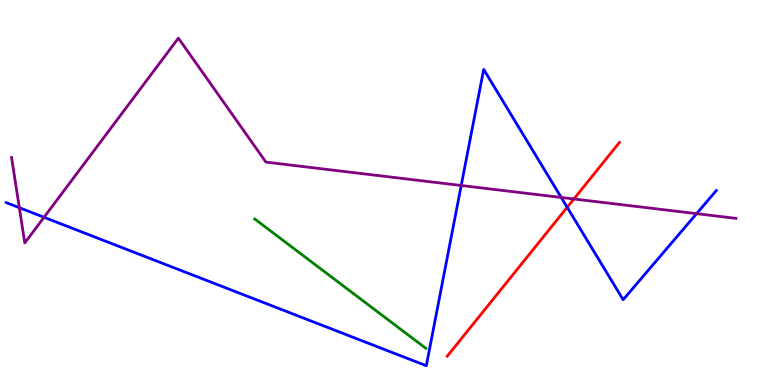[{'lines': ['blue', 'red'], 'intersections': [{'x': 7.32, 'y': 4.62}]}, {'lines': ['green', 'red'], 'intersections': []}, {'lines': ['purple', 'red'], 'intersections': [{'x': 7.4, 'y': 4.83}]}, {'lines': ['blue', 'green'], 'intersections': []}, {'lines': ['blue', 'purple'], 'intersections': [{'x': 0.249, 'y': 4.61}, {'x': 0.568, 'y': 4.36}, {'x': 5.95, 'y': 5.18}, {'x': 7.24, 'y': 4.87}, {'x': 8.99, 'y': 4.45}]}, {'lines': ['green', 'purple'], 'intersections': []}]